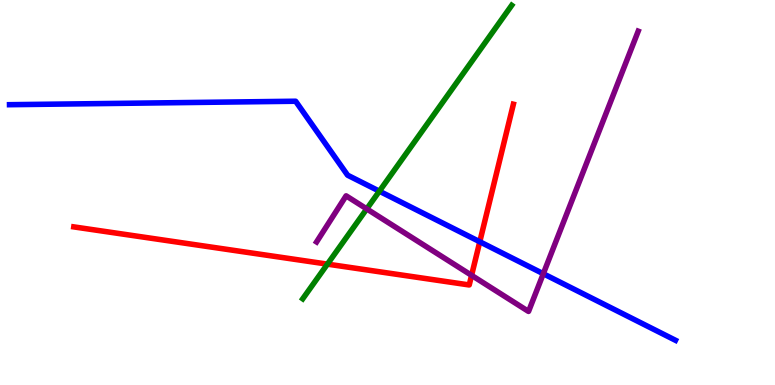[{'lines': ['blue', 'red'], 'intersections': [{'x': 6.19, 'y': 3.72}]}, {'lines': ['green', 'red'], 'intersections': [{'x': 4.22, 'y': 3.14}]}, {'lines': ['purple', 'red'], 'intersections': [{'x': 6.08, 'y': 2.85}]}, {'lines': ['blue', 'green'], 'intersections': [{'x': 4.9, 'y': 5.03}]}, {'lines': ['blue', 'purple'], 'intersections': [{'x': 7.01, 'y': 2.89}]}, {'lines': ['green', 'purple'], 'intersections': [{'x': 4.73, 'y': 4.57}]}]